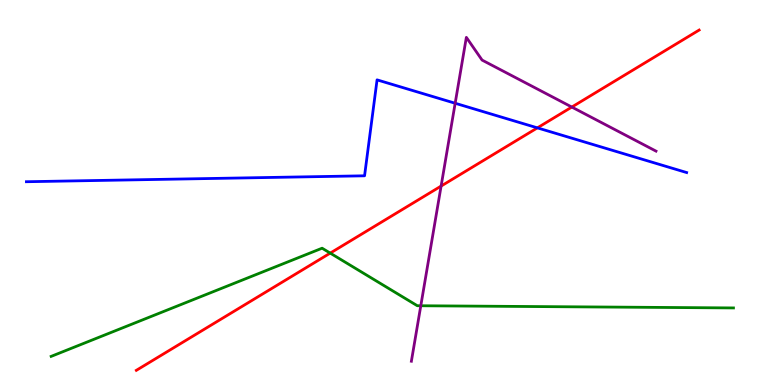[{'lines': ['blue', 'red'], 'intersections': [{'x': 6.93, 'y': 6.68}]}, {'lines': ['green', 'red'], 'intersections': [{'x': 4.26, 'y': 3.43}]}, {'lines': ['purple', 'red'], 'intersections': [{'x': 5.69, 'y': 5.17}, {'x': 7.38, 'y': 7.22}]}, {'lines': ['blue', 'green'], 'intersections': []}, {'lines': ['blue', 'purple'], 'intersections': [{'x': 5.87, 'y': 7.32}]}, {'lines': ['green', 'purple'], 'intersections': [{'x': 5.43, 'y': 2.06}]}]